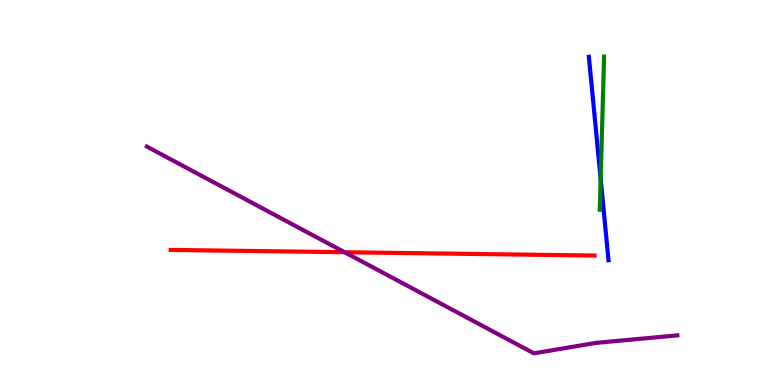[{'lines': ['blue', 'red'], 'intersections': []}, {'lines': ['green', 'red'], 'intersections': []}, {'lines': ['purple', 'red'], 'intersections': [{'x': 4.45, 'y': 3.45}]}, {'lines': ['blue', 'green'], 'intersections': [{'x': 7.75, 'y': 5.35}]}, {'lines': ['blue', 'purple'], 'intersections': []}, {'lines': ['green', 'purple'], 'intersections': []}]